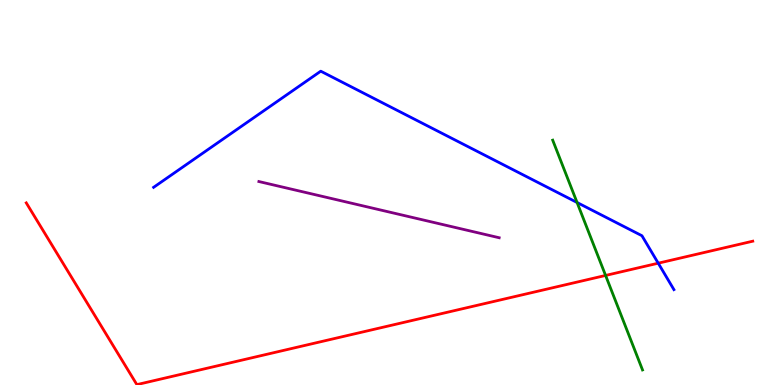[{'lines': ['blue', 'red'], 'intersections': [{'x': 8.49, 'y': 3.16}]}, {'lines': ['green', 'red'], 'intersections': [{'x': 7.81, 'y': 2.85}]}, {'lines': ['purple', 'red'], 'intersections': []}, {'lines': ['blue', 'green'], 'intersections': [{'x': 7.45, 'y': 4.74}]}, {'lines': ['blue', 'purple'], 'intersections': []}, {'lines': ['green', 'purple'], 'intersections': []}]